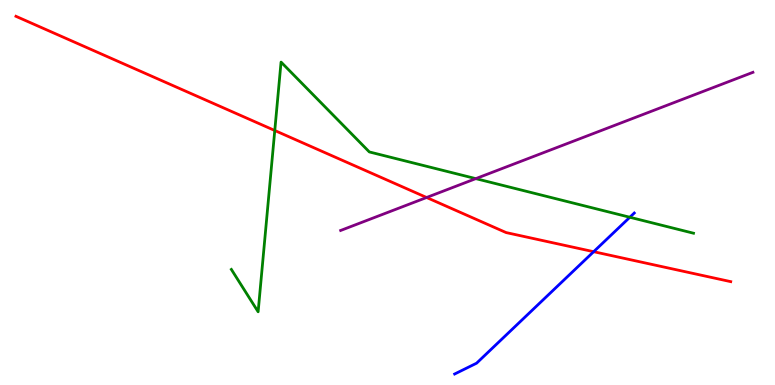[{'lines': ['blue', 'red'], 'intersections': [{'x': 7.66, 'y': 3.46}]}, {'lines': ['green', 'red'], 'intersections': [{'x': 3.55, 'y': 6.61}]}, {'lines': ['purple', 'red'], 'intersections': [{'x': 5.5, 'y': 4.87}]}, {'lines': ['blue', 'green'], 'intersections': [{'x': 8.13, 'y': 4.36}]}, {'lines': ['blue', 'purple'], 'intersections': []}, {'lines': ['green', 'purple'], 'intersections': [{'x': 6.14, 'y': 5.36}]}]